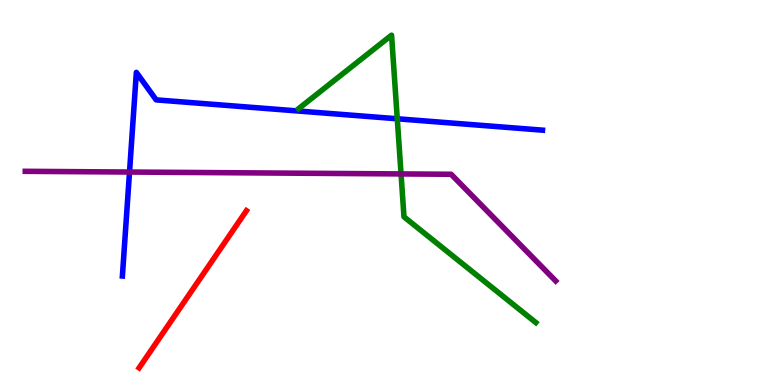[{'lines': ['blue', 'red'], 'intersections': []}, {'lines': ['green', 'red'], 'intersections': []}, {'lines': ['purple', 'red'], 'intersections': []}, {'lines': ['blue', 'green'], 'intersections': [{'x': 5.13, 'y': 6.91}]}, {'lines': ['blue', 'purple'], 'intersections': [{'x': 1.67, 'y': 5.53}]}, {'lines': ['green', 'purple'], 'intersections': [{'x': 5.17, 'y': 5.48}]}]